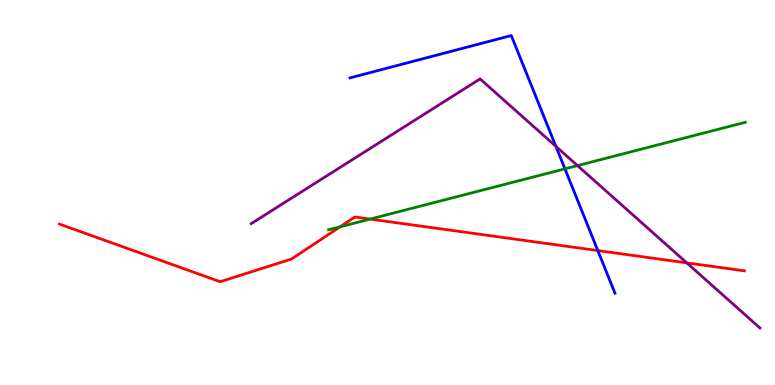[{'lines': ['blue', 'red'], 'intersections': [{'x': 7.71, 'y': 3.49}]}, {'lines': ['green', 'red'], 'intersections': [{'x': 4.39, 'y': 4.11}, {'x': 4.77, 'y': 4.31}]}, {'lines': ['purple', 'red'], 'intersections': [{'x': 8.86, 'y': 3.17}]}, {'lines': ['blue', 'green'], 'intersections': [{'x': 7.29, 'y': 5.61}]}, {'lines': ['blue', 'purple'], 'intersections': [{'x': 7.17, 'y': 6.2}]}, {'lines': ['green', 'purple'], 'intersections': [{'x': 7.45, 'y': 5.7}]}]